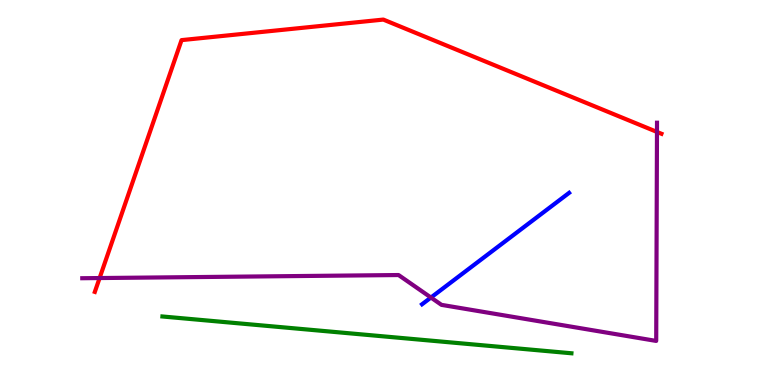[{'lines': ['blue', 'red'], 'intersections': []}, {'lines': ['green', 'red'], 'intersections': []}, {'lines': ['purple', 'red'], 'intersections': [{'x': 1.29, 'y': 2.78}, {'x': 8.48, 'y': 6.57}]}, {'lines': ['blue', 'green'], 'intersections': []}, {'lines': ['blue', 'purple'], 'intersections': [{'x': 5.56, 'y': 2.27}]}, {'lines': ['green', 'purple'], 'intersections': []}]